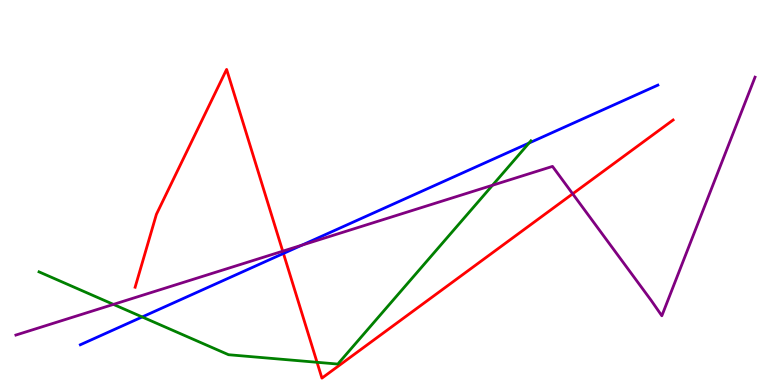[{'lines': ['blue', 'red'], 'intersections': [{'x': 3.66, 'y': 3.42}]}, {'lines': ['green', 'red'], 'intersections': [{'x': 4.09, 'y': 0.59}]}, {'lines': ['purple', 'red'], 'intersections': [{'x': 3.65, 'y': 3.48}, {'x': 7.39, 'y': 4.97}]}, {'lines': ['blue', 'green'], 'intersections': [{'x': 1.83, 'y': 1.77}, {'x': 6.83, 'y': 6.28}]}, {'lines': ['blue', 'purple'], 'intersections': [{'x': 3.9, 'y': 3.63}]}, {'lines': ['green', 'purple'], 'intersections': [{'x': 1.46, 'y': 2.09}, {'x': 6.36, 'y': 5.19}]}]